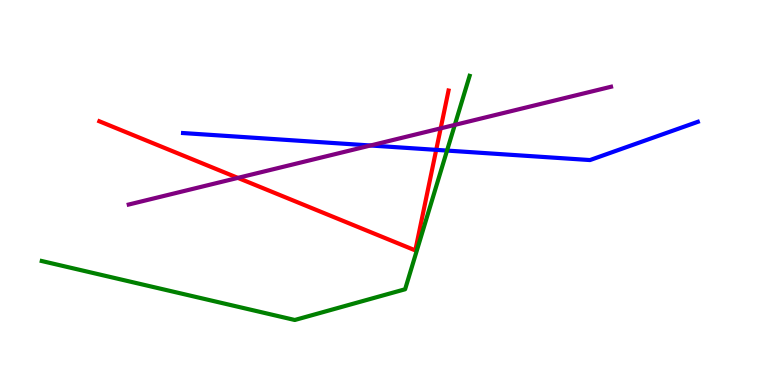[{'lines': ['blue', 'red'], 'intersections': [{'x': 5.63, 'y': 6.11}]}, {'lines': ['green', 'red'], 'intersections': []}, {'lines': ['purple', 'red'], 'intersections': [{'x': 3.07, 'y': 5.38}, {'x': 5.69, 'y': 6.67}]}, {'lines': ['blue', 'green'], 'intersections': [{'x': 5.77, 'y': 6.09}]}, {'lines': ['blue', 'purple'], 'intersections': [{'x': 4.78, 'y': 6.22}]}, {'lines': ['green', 'purple'], 'intersections': [{'x': 5.87, 'y': 6.76}]}]